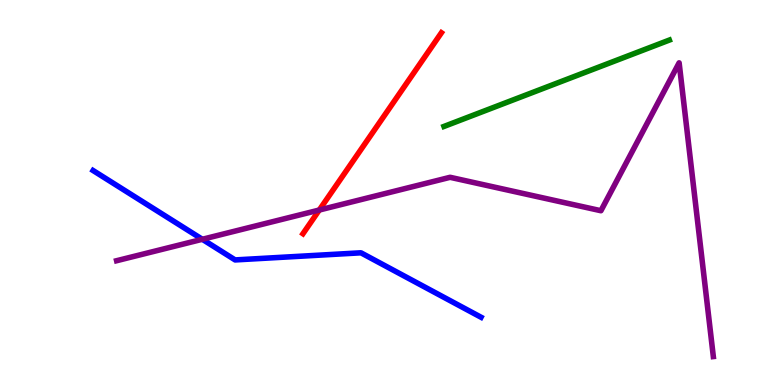[{'lines': ['blue', 'red'], 'intersections': []}, {'lines': ['green', 'red'], 'intersections': []}, {'lines': ['purple', 'red'], 'intersections': [{'x': 4.12, 'y': 4.54}]}, {'lines': ['blue', 'green'], 'intersections': []}, {'lines': ['blue', 'purple'], 'intersections': [{'x': 2.61, 'y': 3.78}]}, {'lines': ['green', 'purple'], 'intersections': []}]